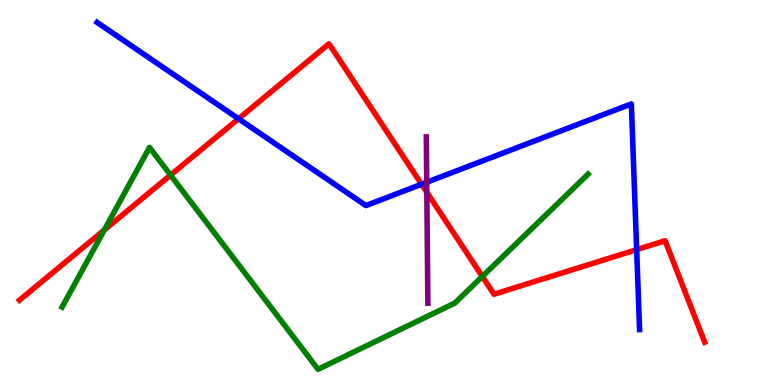[{'lines': ['blue', 'red'], 'intersections': [{'x': 3.08, 'y': 6.92}, {'x': 5.44, 'y': 5.21}, {'x': 8.21, 'y': 3.52}]}, {'lines': ['green', 'red'], 'intersections': [{'x': 1.35, 'y': 4.03}, {'x': 2.2, 'y': 5.45}, {'x': 6.22, 'y': 2.82}]}, {'lines': ['purple', 'red'], 'intersections': [{'x': 5.51, 'y': 5.01}]}, {'lines': ['blue', 'green'], 'intersections': []}, {'lines': ['blue', 'purple'], 'intersections': [{'x': 5.51, 'y': 5.27}]}, {'lines': ['green', 'purple'], 'intersections': []}]